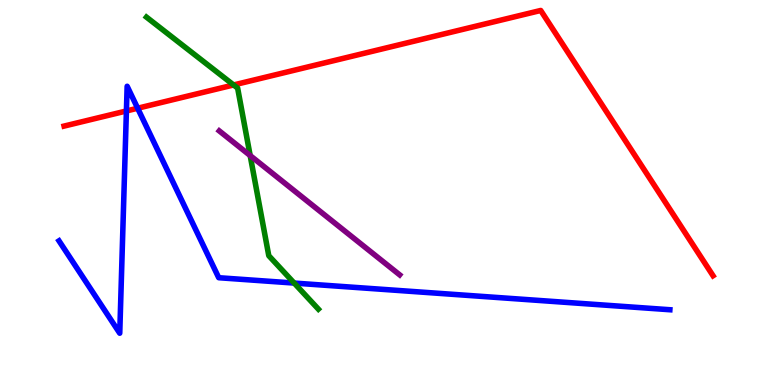[{'lines': ['blue', 'red'], 'intersections': [{'x': 1.63, 'y': 7.12}, {'x': 1.78, 'y': 7.19}]}, {'lines': ['green', 'red'], 'intersections': [{'x': 3.01, 'y': 7.79}]}, {'lines': ['purple', 'red'], 'intersections': []}, {'lines': ['blue', 'green'], 'intersections': [{'x': 3.8, 'y': 2.65}]}, {'lines': ['blue', 'purple'], 'intersections': []}, {'lines': ['green', 'purple'], 'intersections': [{'x': 3.23, 'y': 5.96}]}]